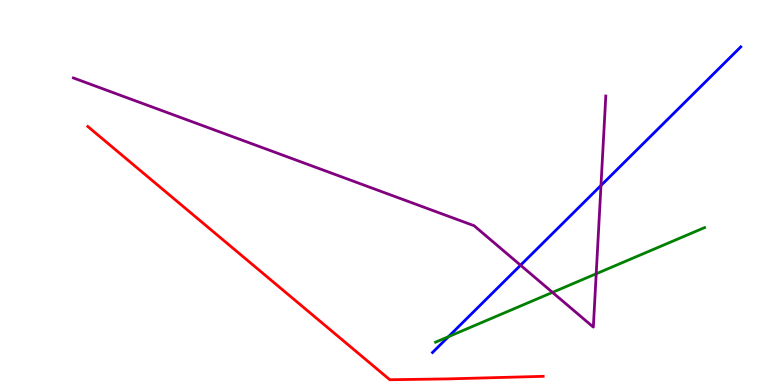[{'lines': ['blue', 'red'], 'intersections': []}, {'lines': ['green', 'red'], 'intersections': []}, {'lines': ['purple', 'red'], 'intersections': []}, {'lines': ['blue', 'green'], 'intersections': [{'x': 5.79, 'y': 1.25}]}, {'lines': ['blue', 'purple'], 'intersections': [{'x': 6.72, 'y': 3.11}, {'x': 7.75, 'y': 5.18}]}, {'lines': ['green', 'purple'], 'intersections': [{'x': 7.13, 'y': 2.41}, {'x': 7.69, 'y': 2.89}]}]